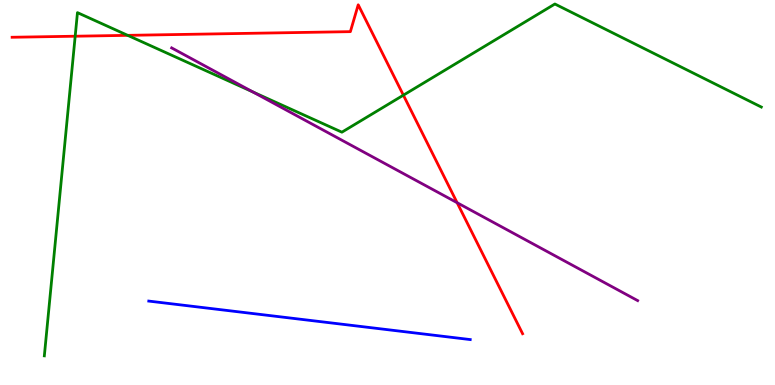[{'lines': ['blue', 'red'], 'intersections': []}, {'lines': ['green', 'red'], 'intersections': [{'x': 0.97, 'y': 9.06}, {'x': 1.65, 'y': 9.08}, {'x': 5.21, 'y': 7.53}]}, {'lines': ['purple', 'red'], 'intersections': [{'x': 5.9, 'y': 4.73}]}, {'lines': ['blue', 'green'], 'intersections': []}, {'lines': ['blue', 'purple'], 'intersections': []}, {'lines': ['green', 'purple'], 'intersections': [{'x': 3.26, 'y': 7.61}]}]